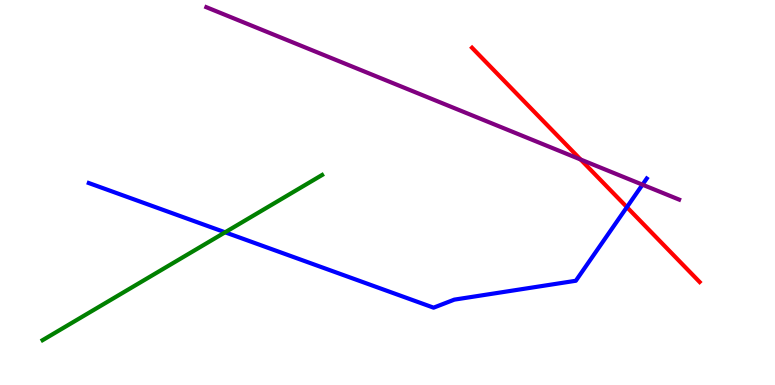[{'lines': ['blue', 'red'], 'intersections': [{'x': 8.09, 'y': 4.62}]}, {'lines': ['green', 'red'], 'intersections': []}, {'lines': ['purple', 'red'], 'intersections': [{'x': 7.49, 'y': 5.86}]}, {'lines': ['blue', 'green'], 'intersections': [{'x': 2.9, 'y': 3.97}]}, {'lines': ['blue', 'purple'], 'intersections': [{'x': 8.29, 'y': 5.2}]}, {'lines': ['green', 'purple'], 'intersections': []}]